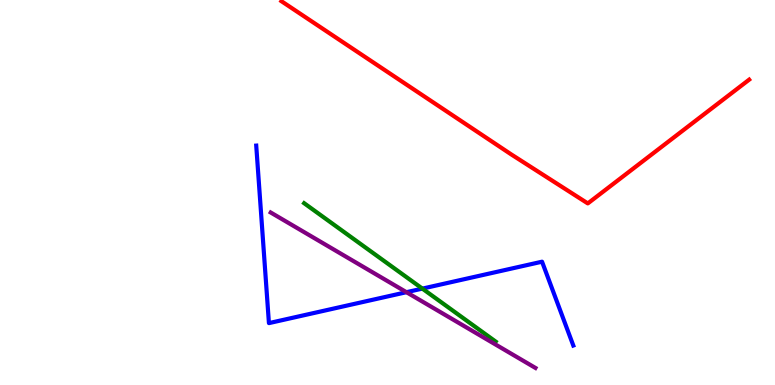[{'lines': ['blue', 'red'], 'intersections': []}, {'lines': ['green', 'red'], 'intersections': []}, {'lines': ['purple', 'red'], 'intersections': []}, {'lines': ['blue', 'green'], 'intersections': [{'x': 5.45, 'y': 2.5}]}, {'lines': ['blue', 'purple'], 'intersections': [{'x': 5.24, 'y': 2.41}]}, {'lines': ['green', 'purple'], 'intersections': []}]